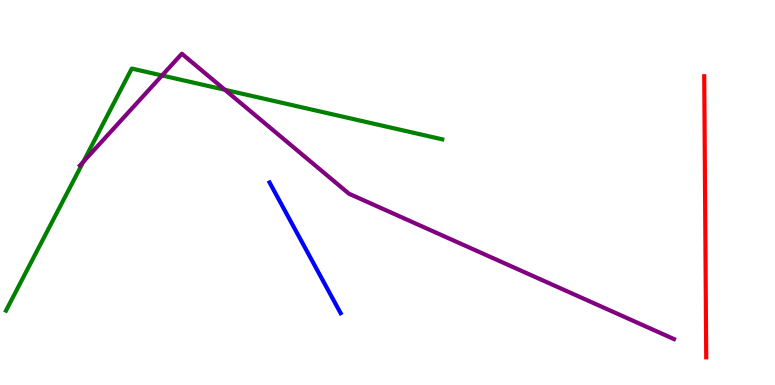[{'lines': ['blue', 'red'], 'intersections': []}, {'lines': ['green', 'red'], 'intersections': []}, {'lines': ['purple', 'red'], 'intersections': []}, {'lines': ['blue', 'green'], 'intersections': []}, {'lines': ['blue', 'purple'], 'intersections': []}, {'lines': ['green', 'purple'], 'intersections': [{'x': 1.07, 'y': 5.8}, {'x': 2.09, 'y': 8.04}, {'x': 2.9, 'y': 7.67}]}]